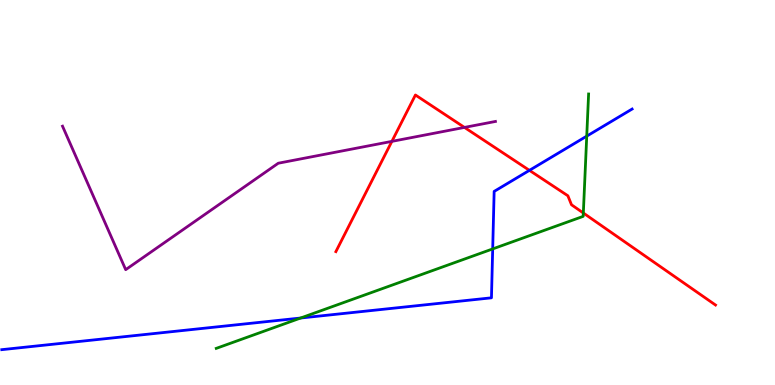[{'lines': ['blue', 'red'], 'intersections': [{'x': 6.83, 'y': 5.58}]}, {'lines': ['green', 'red'], 'intersections': [{'x': 7.53, 'y': 4.47}]}, {'lines': ['purple', 'red'], 'intersections': [{'x': 5.06, 'y': 6.33}, {'x': 5.99, 'y': 6.69}]}, {'lines': ['blue', 'green'], 'intersections': [{'x': 3.88, 'y': 1.74}, {'x': 6.36, 'y': 3.53}, {'x': 7.57, 'y': 6.46}]}, {'lines': ['blue', 'purple'], 'intersections': []}, {'lines': ['green', 'purple'], 'intersections': []}]